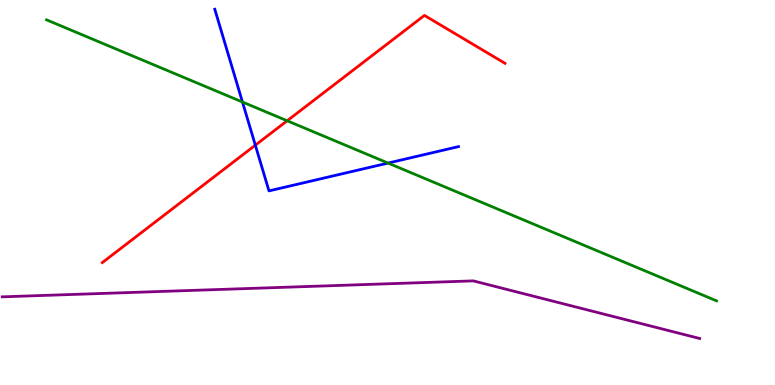[{'lines': ['blue', 'red'], 'intersections': [{'x': 3.29, 'y': 6.23}]}, {'lines': ['green', 'red'], 'intersections': [{'x': 3.71, 'y': 6.86}]}, {'lines': ['purple', 'red'], 'intersections': []}, {'lines': ['blue', 'green'], 'intersections': [{'x': 3.13, 'y': 7.35}, {'x': 5.01, 'y': 5.76}]}, {'lines': ['blue', 'purple'], 'intersections': []}, {'lines': ['green', 'purple'], 'intersections': []}]